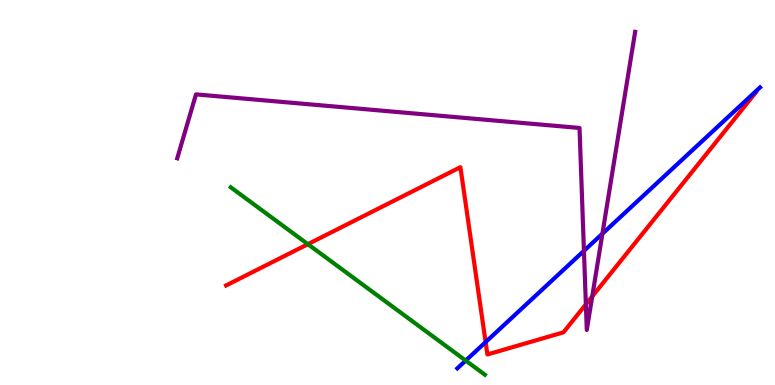[{'lines': ['blue', 'red'], 'intersections': [{'x': 6.27, 'y': 1.11}]}, {'lines': ['green', 'red'], 'intersections': [{'x': 3.97, 'y': 3.66}]}, {'lines': ['purple', 'red'], 'intersections': [{'x': 7.56, 'y': 2.09}, {'x': 7.64, 'y': 2.3}]}, {'lines': ['blue', 'green'], 'intersections': [{'x': 6.01, 'y': 0.634}]}, {'lines': ['blue', 'purple'], 'intersections': [{'x': 7.53, 'y': 3.48}, {'x': 7.77, 'y': 3.93}]}, {'lines': ['green', 'purple'], 'intersections': []}]